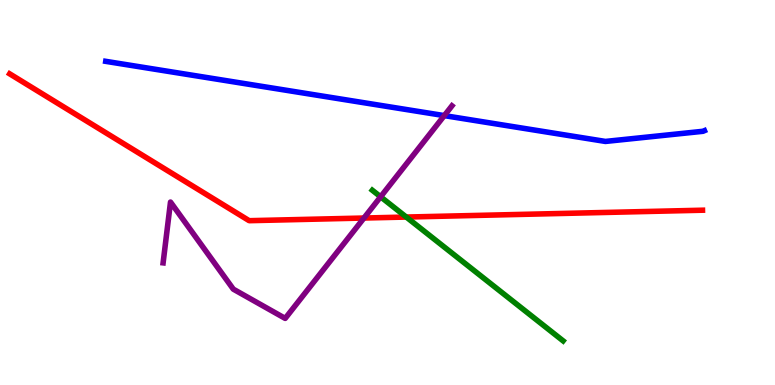[{'lines': ['blue', 'red'], 'intersections': []}, {'lines': ['green', 'red'], 'intersections': [{'x': 5.24, 'y': 4.36}]}, {'lines': ['purple', 'red'], 'intersections': [{'x': 4.7, 'y': 4.34}]}, {'lines': ['blue', 'green'], 'intersections': []}, {'lines': ['blue', 'purple'], 'intersections': [{'x': 5.73, 'y': 7.0}]}, {'lines': ['green', 'purple'], 'intersections': [{'x': 4.91, 'y': 4.89}]}]